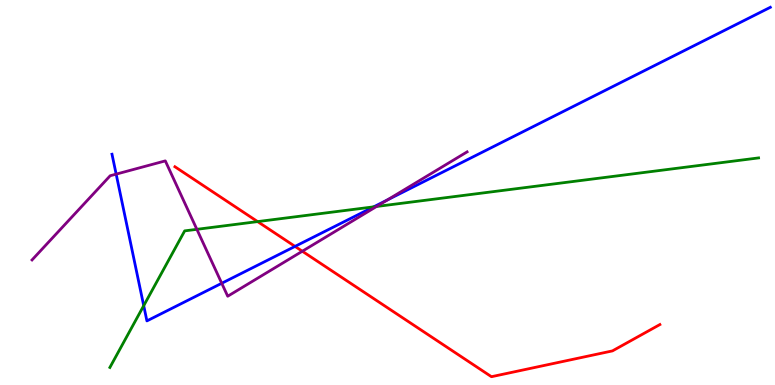[{'lines': ['blue', 'red'], 'intersections': [{'x': 3.81, 'y': 3.6}]}, {'lines': ['green', 'red'], 'intersections': [{'x': 3.32, 'y': 4.24}]}, {'lines': ['purple', 'red'], 'intersections': [{'x': 3.9, 'y': 3.47}]}, {'lines': ['blue', 'green'], 'intersections': [{'x': 1.85, 'y': 2.06}, {'x': 4.82, 'y': 4.63}]}, {'lines': ['blue', 'purple'], 'intersections': [{'x': 1.5, 'y': 5.48}, {'x': 2.86, 'y': 2.64}, {'x': 5.0, 'y': 4.81}]}, {'lines': ['green', 'purple'], 'intersections': [{'x': 2.54, 'y': 4.04}, {'x': 4.86, 'y': 4.64}]}]